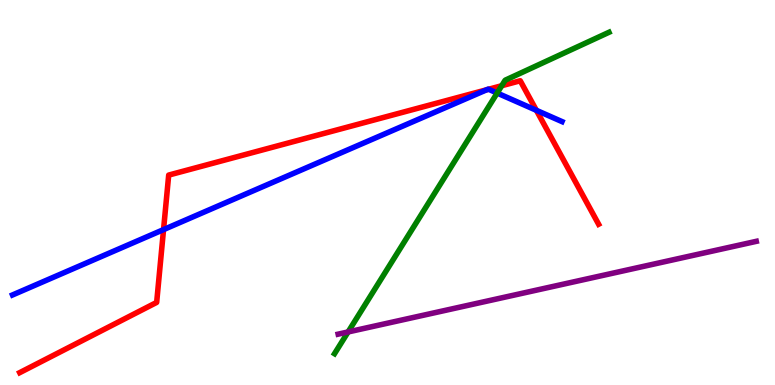[{'lines': ['blue', 'red'], 'intersections': [{'x': 2.11, 'y': 4.04}, {'x': 6.28, 'y': 7.67}, {'x': 6.3, 'y': 7.68}, {'x': 6.92, 'y': 7.13}]}, {'lines': ['green', 'red'], 'intersections': [{'x': 6.47, 'y': 7.77}]}, {'lines': ['purple', 'red'], 'intersections': []}, {'lines': ['blue', 'green'], 'intersections': [{'x': 6.41, 'y': 7.58}]}, {'lines': ['blue', 'purple'], 'intersections': []}, {'lines': ['green', 'purple'], 'intersections': [{'x': 4.49, 'y': 1.38}]}]